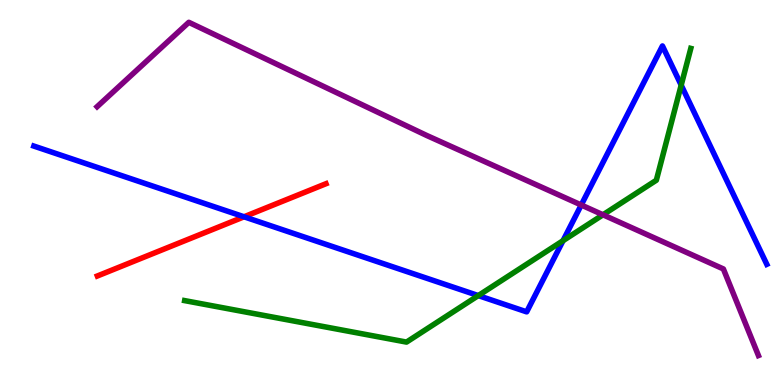[{'lines': ['blue', 'red'], 'intersections': [{'x': 3.15, 'y': 4.37}]}, {'lines': ['green', 'red'], 'intersections': []}, {'lines': ['purple', 'red'], 'intersections': []}, {'lines': ['blue', 'green'], 'intersections': [{'x': 6.17, 'y': 2.32}, {'x': 7.26, 'y': 3.75}, {'x': 8.79, 'y': 7.79}]}, {'lines': ['blue', 'purple'], 'intersections': [{'x': 7.5, 'y': 4.68}]}, {'lines': ['green', 'purple'], 'intersections': [{'x': 7.78, 'y': 4.42}]}]